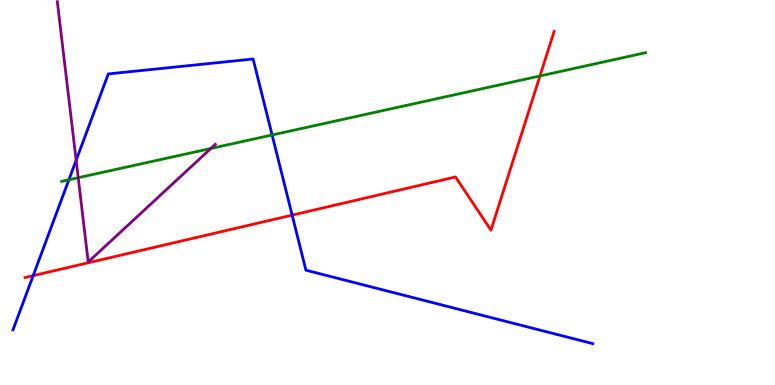[{'lines': ['blue', 'red'], 'intersections': [{'x': 0.428, 'y': 2.84}, {'x': 3.77, 'y': 4.41}]}, {'lines': ['green', 'red'], 'intersections': [{'x': 6.97, 'y': 8.03}]}, {'lines': ['purple', 'red'], 'intersections': []}, {'lines': ['blue', 'green'], 'intersections': [{'x': 0.889, 'y': 5.33}, {'x': 3.51, 'y': 6.49}]}, {'lines': ['blue', 'purple'], 'intersections': [{'x': 0.983, 'y': 5.84}]}, {'lines': ['green', 'purple'], 'intersections': [{'x': 1.01, 'y': 5.38}, {'x': 2.72, 'y': 6.14}]}]